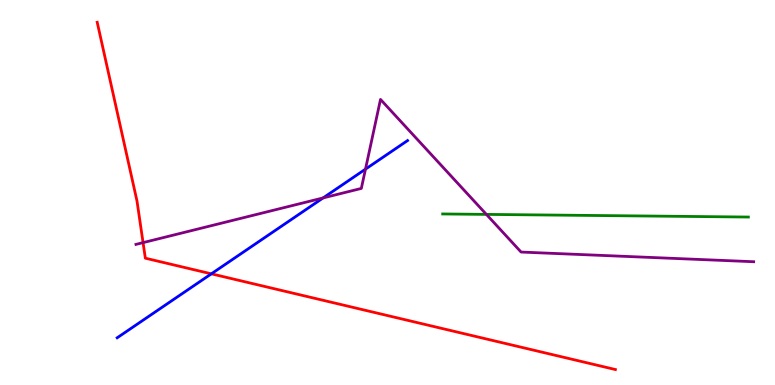[{'lines': ['blue', 'red'], 'intersections': [{'x': 2.73, 'y': 2.89}]}, {'lines': ['green', 'red'], 'intersections': []}, {'lines': ['purple', 'red'], 'intersections': [{'x': 1.85, 'y': 3.7}]}, {'lines': ['blue', 'green'], 'intersections': []}, {'lines': ['blue', 'purple'], 'intersections': [{'x': 4.17, 'y': 4.86}, {'x': 4.72, 'y': 5.61}]}, {'lines': ['green', 'purple'], 'intersections': [{'x': 6.28, 'y': 4.43}]}]